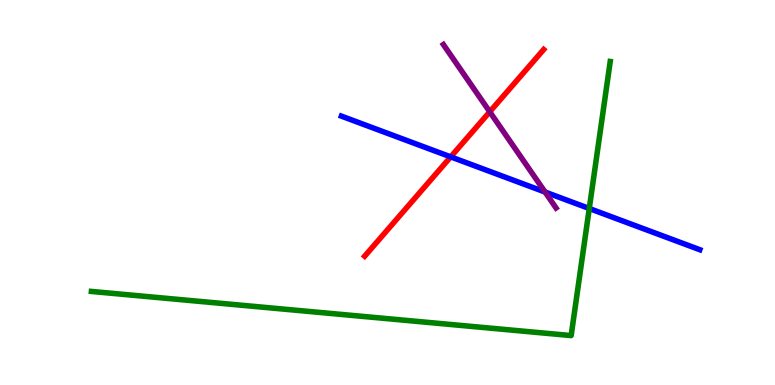[{'lines': ['blue', 'red'], 'intersections': [{'x': 5.82, 'y': 5.93}]}, {'lines': ['green', 'red'], 'intersections': []}, {'lines': ['purple', 'red'], 'intersections': [{'x': 6.32, 'y': 7.1}]}, {'lines': ['blue', 'green'], 'intersections': [{'x': 7.6, 'y': 4.58}]}, {'lines': ['blue', 'purple'], 'intersections': [{'x': 7.03, 'y': 5.01}]}, {'lines': ['green', 'purple'], 'intersections': []}]